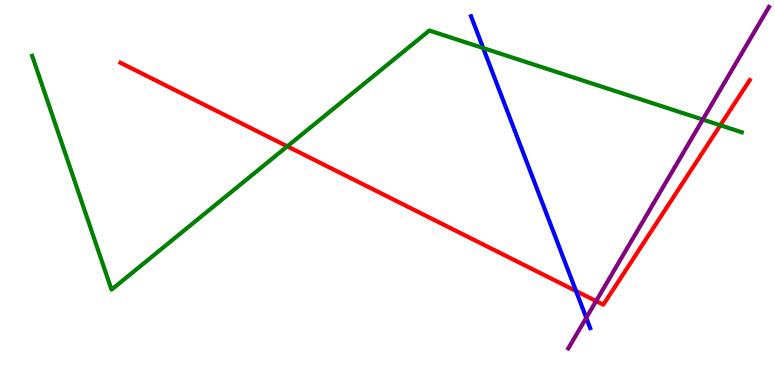[{'lines': ['blue', 'red'], 'intersections': [{'x': 7.43, 'y': 2.44}]}, {'lines': ['green', 'red'], 'intersections': [{'x': 3.71, 'y': 6.2}, {'x': 9.29, 'y': 6.75}]}, {'lines': ['purple', 'red'], 'intersections': [{'x': 7.69, 'y': 2.18}]}, {'lines': ['blue', 'green'], 'intersections': [{'x': 6.23, 'y': 8.75}]}, {'lines': ['blue', 'purple'], 'intersections': [{'x': 7.56, 'y': 1.75}]}, {'lines': ['green', 'purple'], 'intersections': [{'x': 9.07, 'y': 6.89}]}]